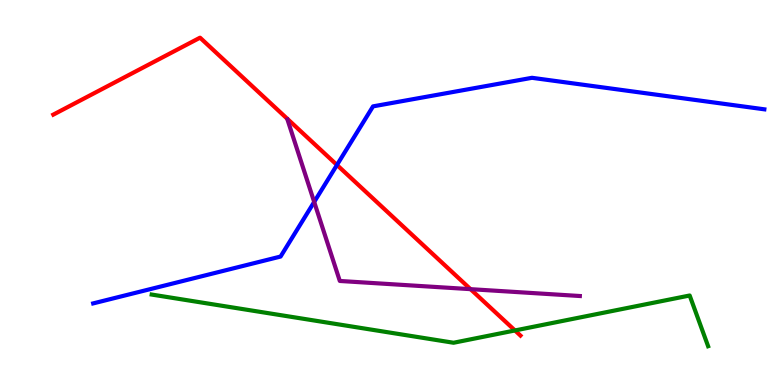[{'lines': ['blue', 'red'], 'intersections': [{'x': 4.35, 'y': 5.72}]}, {'lines': ['green', 'red'], 'intersections': [{'x': 6.64, 'y': 1.42}]}, {'lines': ['purple', 'red'], 'intersections': [{'x': 6.07, 'y': 2.49}]}, {'lines': ['blue', 'green'], 'intersections': []}, {'lines': ['blue', 'purple'], 'intersections': [{'x': 4.05, 'y': 4.75}]}, {'lines': ['green', 'purple'], 'intersections': []}]